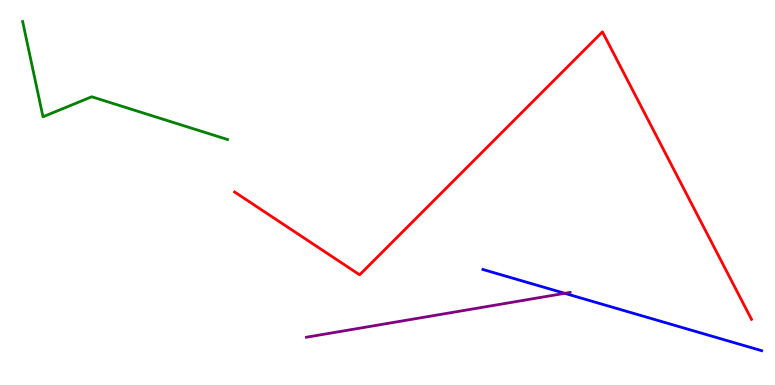[{'lines': ['blue', 'red'], 'intersections': []}, {'lines': ['green', 'red'], 'intersections': []}, {'lines': ['purple', 'red'], 'intersections': []}, {'lines': ['blue', 'green'], 'intersections': []}, {'lines': ['blue', 'purple'], 'intersections': [{'x': 7.29, 'y': 2.38}]}, {'lines': ['green', 'purple'], 'intersections': []}]